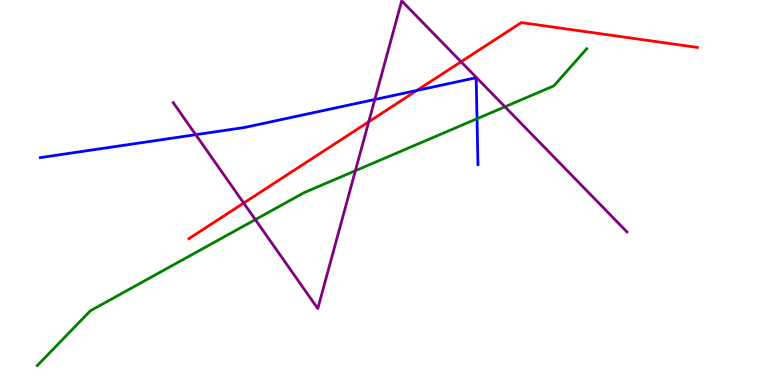[{'lines': ['blue', 'red'], 'intersections': [{'x': 5.38, 'y': 7.65}]}, {'lines': ['green', 'red'], 'intersections': []}, {'lines': ['purple', 'red'], 'intersections': [{'x': 3.14, 'y': 4.73}, {'x': 4.76, 'y': 6.84}, {'x': 5.95, 'y': 8.4}]}, {'lines': ['blue', 'green'], 'intersections': [{'x': 6.16, 'y': 6.92}]}, {'lines': ['blue', 'purple'], 'intersections': [{'x': 2.53, 'y': 6.5}, {'x': 4.84, 'y': 7.42}]}, {'lines': ['green', 'purple'], 'intersections': [{'x': 3.29, 'y': 4.3}, {'x': 4.59, 'y': 5.57}, {'x': 6.52, 'y': 7.23}]}]